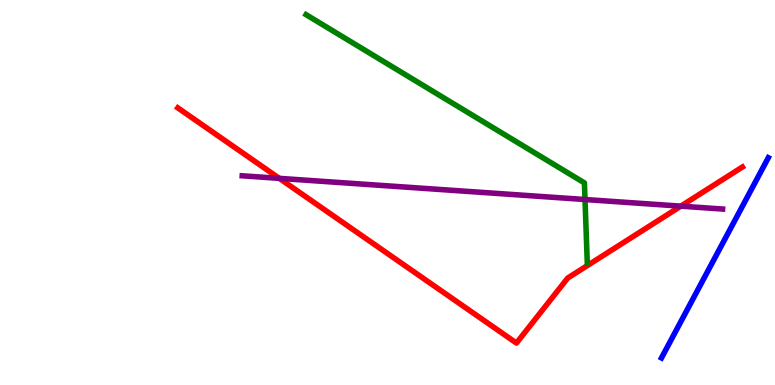[{'lines': ['blue', 'red'], 'intersections': []}, {'lines': ['green', 'red'], 'intersections': []}, {'lines': ['purple', 'red'], 'intersections': [{'x': 3.6, 'y': 5.37}, {'x': 8.78, 'y': 4.65}]}, {'lines': ['blue', 'green'], 'intersections': []}, {'lines': ['blue', 'purple'], 'intersections': []}, {'lines': ['green', 'purple'], 'intersections': [{'x': 7.55, 'y': 4.82}]}]